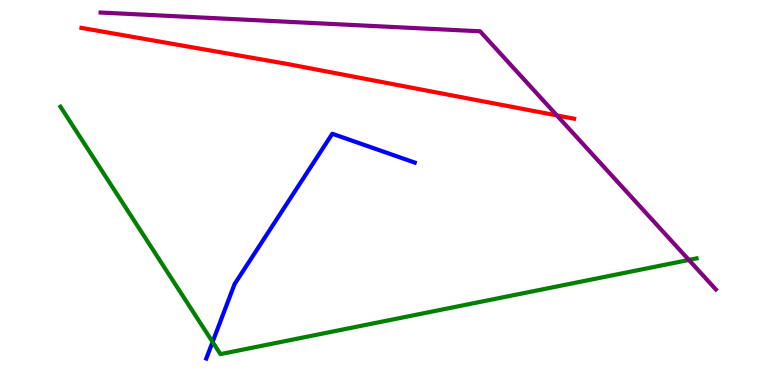[{'lines': ['blue', 'red'], 'intersections': []}, {'lines': ['green', 'red'], 'intersections': []}, {'lines': ['purple', 'red'], 'intersections': [{'x': 7.19, 'y': 7.0}]}, {'lines': ['blue', 'green'], 'intersections': [{'x': 2.74, 'y': 1.12}]}, {'lines': ['blue', 'purple'], 'intersections': []}, {'lines': ['green', 'purple'], 'intersections': [{'x': 8.89, 'y': 3.25}]}]